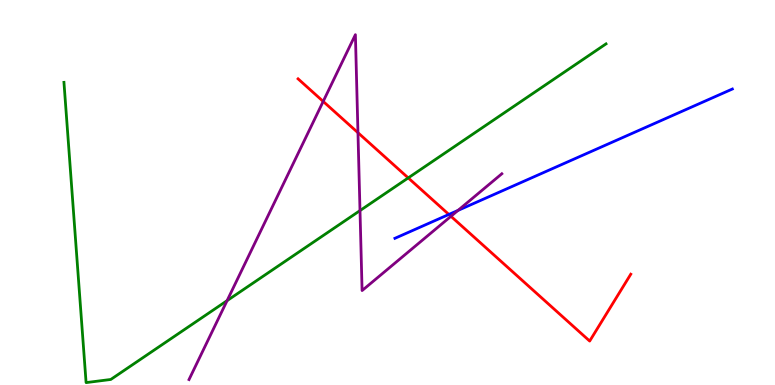[{'lines': ['blue', 'red'], 'intersections': [{'x': 5.79, 'y': 4.43}]}, {'lines': ['green', 'red'], 'intersections': [{'x': 5.27, 'y': 5.38}]}, {'lines': ['purple', 'red'], 'intersections': [{'x': 4.17, 'y': 7.37}, {'x': 4.62, 'y': 6.55}, {'x': 5.82, 'y': 4.38}]}, {'lines': ['blue', 'green'], 'intersections': []}, {'lines': ['blue', 'purple'], 'intersections': [{'x': 5.91, 'y': 4.53}]}, {'lines': ['green', 'purple'], 'intersections': [{'x': 2.93, 'y': 2.19}, {'x': 4.65, 'y': 4.53}]}]